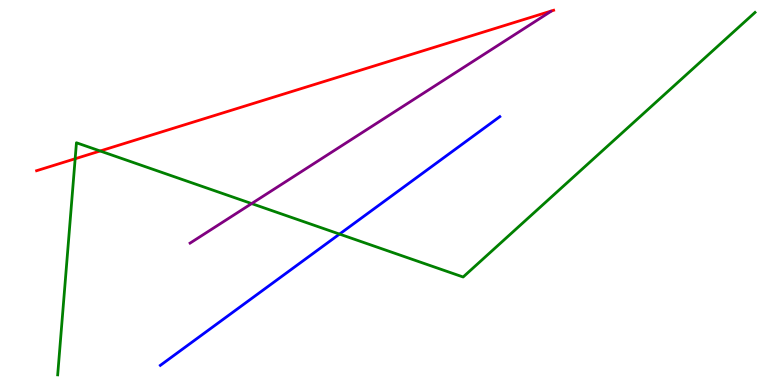[{'lines': ['blue', 'red'], 'intersections': []}, {'lines': ['green', 'red'], 'intersections': [{'x': 0.97, 'y': 5.88}, {'x': 1.29, 'y': 6.08}]}, {'lines': ['purple', 'red'], 'intersections': []}, {'lines': ['blue', 'green'], 'intersections': [{'x': 4.38, 'y': 3.92}]}, {'lines': ['blue', 'purple'], 'intersections': []}, {'lines': ['green', 'purple'], 'intersections': [{'x': 3.25, 'y': 4.71}]}]